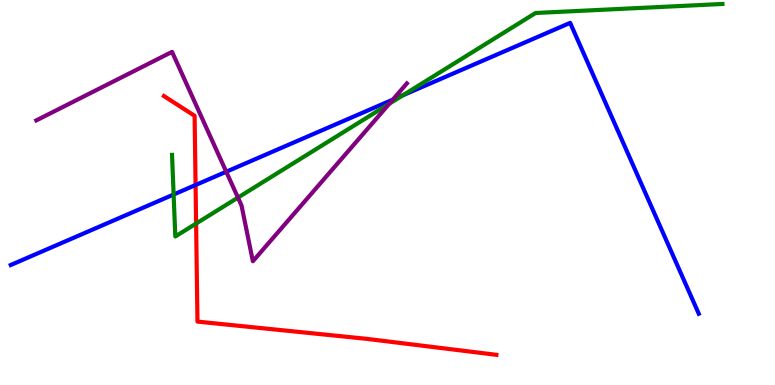[{'lines': ['blue', 'red'], 'intersections': [{'x': 2.52, 'y': 5.19}]}, {'lines': ['green', 'red'], 'intersections': [{'x': 2.53, 'y': 4.19}]}, {'lines': ['purple', 'red'], 'intersections': []}, {'lines': ['blue', 'green'], 'intersections': [{'x': 2.24, 'y': 4.95}, {'x': 5.2, 'y': 7.53}]}, {'lines': ['blue', 'purple'], 'intersections': [{'x': 2.92, 'y': 5.54}, {'x': 5.07, 'y': 7.41}]}, {'lines': ['green', 'purple'], 'intersections': [{'x': 3.07, 'y': 4.87}, {'x': 5.02, 'y': 7.31}]}]